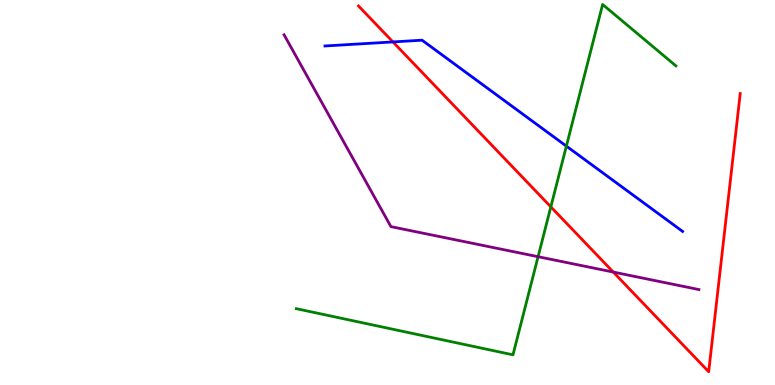[{'lines': ['blue', 'red'], 'intersections': [{'x': 5.07, 'y': 8.91}]}, {'lines': ['green', 'red'], 'intersections': [{'x': 7.11, 'y': 4.63}]}, {'lines': ['purple', 'red'], 'intersections': [{'x': 7.91, 'y': 2.93}]}, {'lines': ['blue', 'green'], 'intersections': [{'x': 7.31, 'y': 6.2}]}, {'lines': ['blue', 'purple'], 'intersections': []}, {'lines': ['green', 'purple'], 'intersections': [{'x': 6.94, 'y': 3.33}]}]